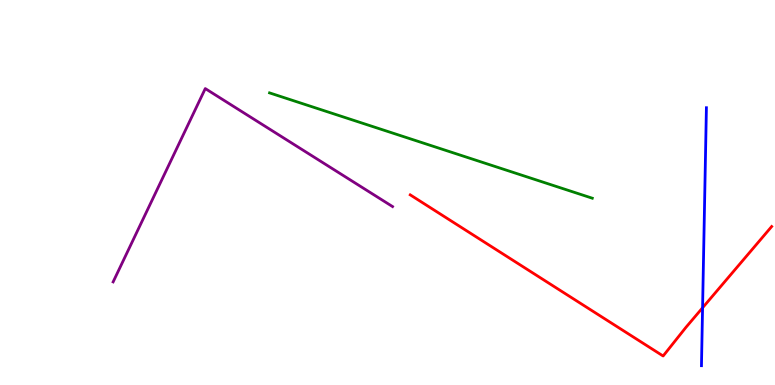[{'lines': ['blue', 'red'], 'intersections': [{'x': 9.07, 'y': 2.01}]}, {'lines': ['green', 'red'], 'intersections': []}, {'lines': ['purple', 'red'], 'intersections': []}, {'lines': ['blue', 'green'], 'intersections': []}, {'lines': ['blue', 'purple'], 'intersections': []}, {'lines': ['green', 'purple'], 'intersections': []}]